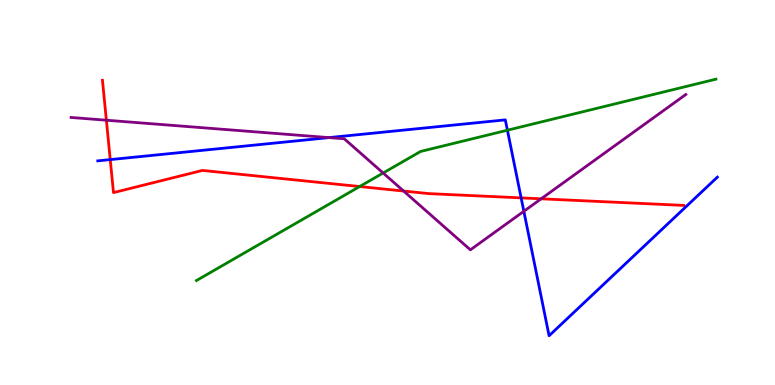[{'lines': ['blue', 'red'], 'intersections': [{'x': 1.42, 'y': 5.85}, {'x': 6.72, 'y': 4.86}]}, {'lines': ['green', 'red'], 'intersections': [{'x': 4.64, 'y': 5.15}]}, {'lines': ['purple', 'red'], 'intersections': [{'x': 1.37, 'y': 6.88}, {'x': 5.21, 'y': 5.04}, {'x': 6.98, 'y': 4.84}]}, {'lines': ['blue', 'green'], 'intersections': [{'x': 6.55, 'y': 6.62}]}, {'lines': ['blue', 'purple'], 'intersections': [{'x': 4.25, 'y': 6.43}, {'x': 6.76, 'y': 4.51}]}, {'lines': ['green', 'purple'], 'intersections': [{'x': 4.94, 'y': 5.51}]}]